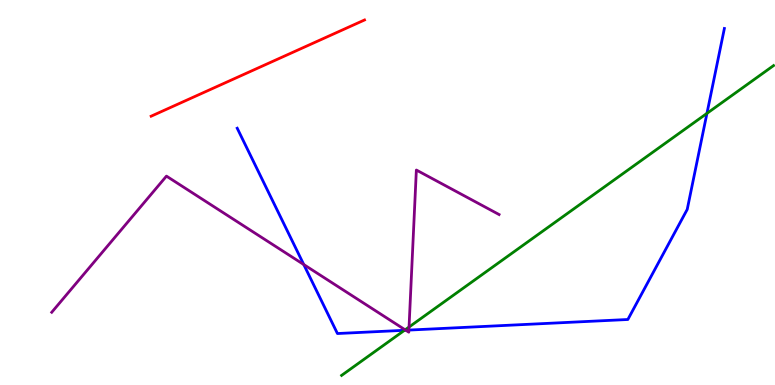[{'lines': ['blue', 'red'], 'intersections': []}, {'lines': ['green', 'red'], 'intersections': []}, {'lines': ['purple', 'red'], 'intersections': []}, {'lines': ['blue', 'green'], 'intersections': [{'x': 5.22, 'y': 1.42}, {'x': 9.12, 'y': 7.06}]}, {'lines': ['blue', 'purple'], 'intersections': [{'x': 3.92, 'y': 3.13}, {'x': 5.24, 'y': 1.42}, {'x': 5.28, 'y': 1.43}]}, {'lines': ['green', 'purple'], 'intersections': [{'x': 5.23, 'y': 1.43}, {'x': 5.28, 'y': 1.51}]}]